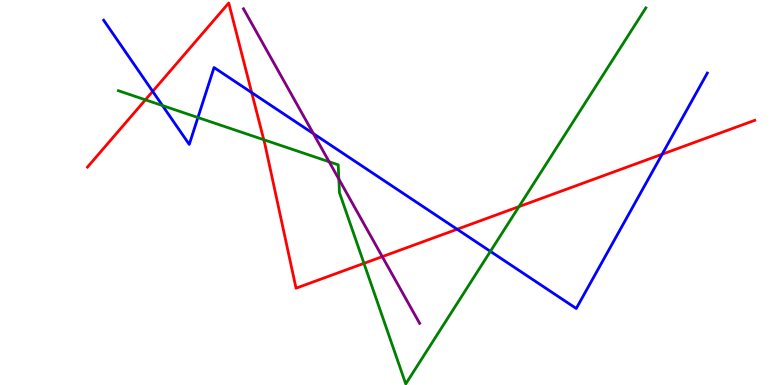[{'lines': ['blue', 'red'], 'intersections': [{'x': 1.97, 'y': 7.63}, {'x': 3.25, 'y': 7.59}, {'x': 5.9, 'y': 4.05}, {'x': 8.54, 'y': 5.99}]}, {'lines': ['green', 'red'], 'intersections': [{'x': 1.88, 'y': 7.41}, {'x': 3.4, 'y': 6.37}, {'x': 4.7, 'y': 3.16}, {'x': 6.7, 'y': 4.63}]}, {'lines': ['purple', 'red'], 'intersections': [{'x': 4.93, 'y': 3.33}]}, {'lines': ['blue', 'green'], 'intersections': [{'x': 2.1, 'y': 7.26}, {'x': 2.55, 'y': 6.95}, {'x': 6.33, 'y': 3.47}]}, {'lines': ['blue', 'purple'], 'intersections': [{'x': 4.04, 'y': 6.53}]}, {'lines': ['green', 'purple'], 'intersections': [{'x': 4.25, 'y': 5.8}, {'x': 4.37, 'y': 5.35}]}]